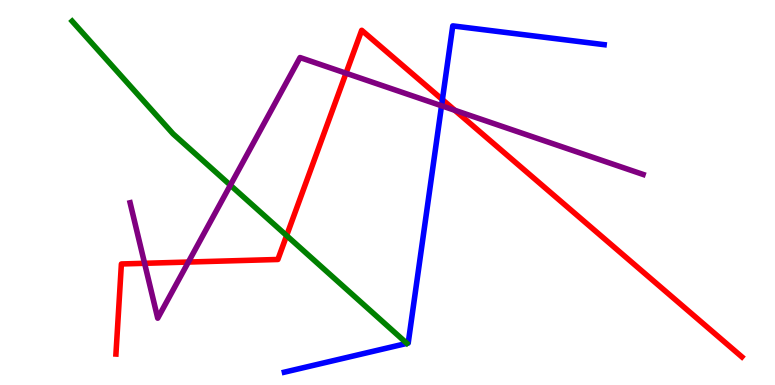[{'lines': ['blue', 'red'], 'intersections': [{'x': 5.71, 'y': 7.41}]}, {'lines': ['green', 'red'], 'intersections': [{'x': 3.7, 'y': 3.88}]}, {'lines': ['purple', 'red'], 'intersections': [{'x': 1.87, 'y': 3.16}, {'x': 2.43, 'y': 3.19}, {'x': 4.46, 'y': 8.1}, {'x': 5.87, 'y': 7.14}]}, {'lines': ['blue', 'green'], 'intersections': []}, {'lines': ['blue', 'purple'], 'intersections': [{'x': 5.7, 'y': 7.25}]}, {'lines': ['green', 'purple'], 'intersections': [{'x': 2.97, 'y': 5.19}]}]